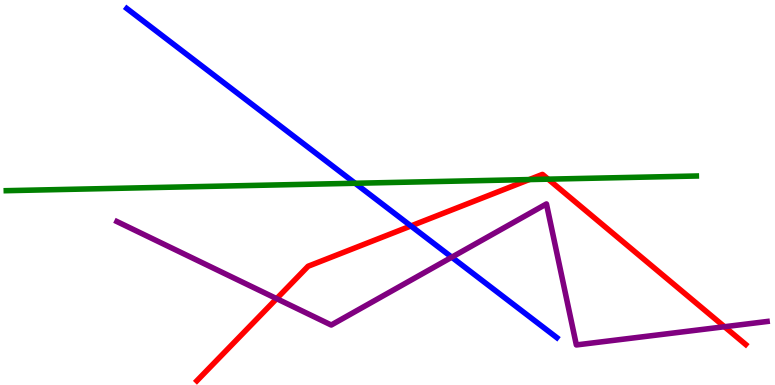[{'lines': ['blue', 'red'], 'intersections': [{'x': 5.3, 'y': 4.13}]}, {'lines': ['green', 'red'], 'intersections': [{'x': 6.83, 'y': 5.34}, {'x': 7.07, 'y': 5.35}]}, {'lines': ['purple', 'red'], 'intersections': [{'x': 3.57, 'y': 2.24}, {'x': 9.35, 'y': 1.51}]}, {'lines': ['blue', 'green'], 'intersections': [{'x': 4.58, 'y': 5.24}]}, {'lines': ['blue', 'purple'], 'intersections': [{'x': 5.83, 'y': 3.32}]}, {'lines': ['green', 'purple'], 'intersections': []}]